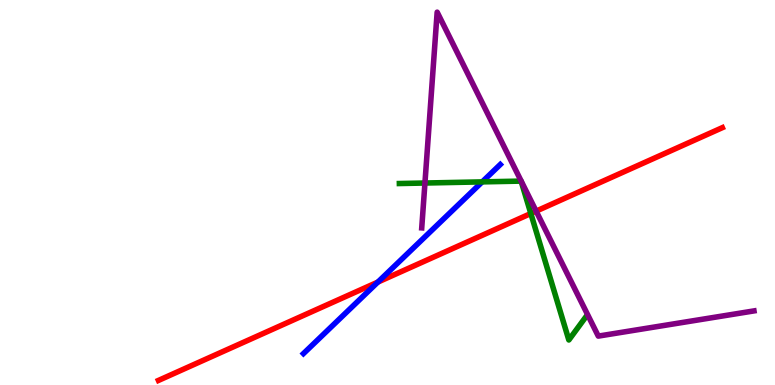[{'lines': ['blue', 'red'], 'intersections': [{'x': 4.88, 'y': 2.67}]}, {'lines': ['green', 'red'], 'intersections': [{'x': 6.85, 'y': 4.45}]}, {'lines': ['purple', 'red'], 'intersections': [{'x': 6.92, 'y': 4.52}]}, {'lines': ['blue', 'green'], 'intersections': [{'x': 6.22, 'y': 5.28}]}, {'lines': ['blue', 'purple'], 'intersections': []}, {'lines': ['green', 'purple'], 'intersections': [{'x': 5.48, 'y': 5.25}]}]